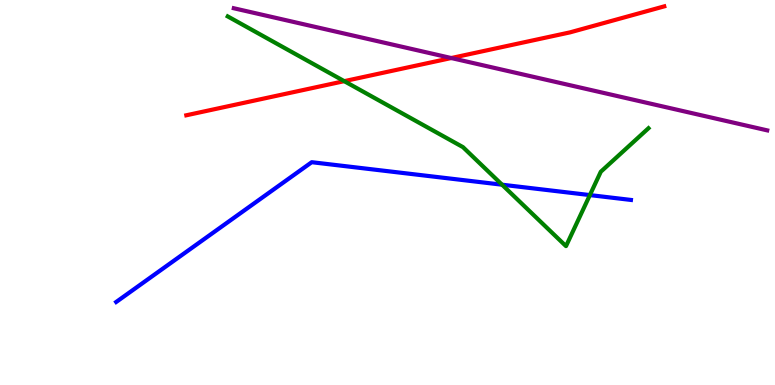[{'lines': ['blue', 'red'], 'intersections': []}, {'lines': ['green', 'red'], 'intersections': [{'x': 4.44, 'y': 7.89}]}, {'lines': ['purple', 'red'], 'intersections': [{'x': 5.82, 'y': 8.49}]}, {'lines': ['blue', 'green'], 'intersections': [{'x': 6.48, 'y': 5.2}, {'x': 7.61, 'y': 4.93}]}, {'lines': ['blue', 'purple'], 'intersections': []}, {'lines': ['green', 'purple'], 'intersections': []}]